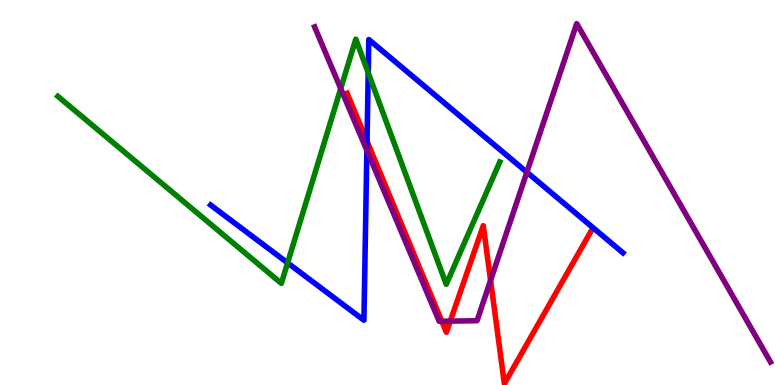[{'lines': ['blue', 'red'], 'intersections': [{'x': 4.74, 'y': 6.33}]}, {'lines': ['green', 'red'], 'intersections': []}, {'lines': ['purple', 'red'], 'intersections': [{'x': 5.7, 'y': 1.66}, {'x': 5.81, 'y': 1.66}, {'x': 6.33, 'y': 2.72}]}, {'lines': ['blue', 'green'], 'intersections': [{'x': 3.71, 'y': 3.17}, {'x': 4.75, 'y': 8.11}]}, {'lines': ['blue', 'purple'], 'intersections': [{'x': 4.73, 'y': 6.09}, {'x': 6.8, 'y': 5.53}]}, {'lines': ['green', 'purple'], 'intersections': [{'x': 4.4, 'y': 7.7}]}]